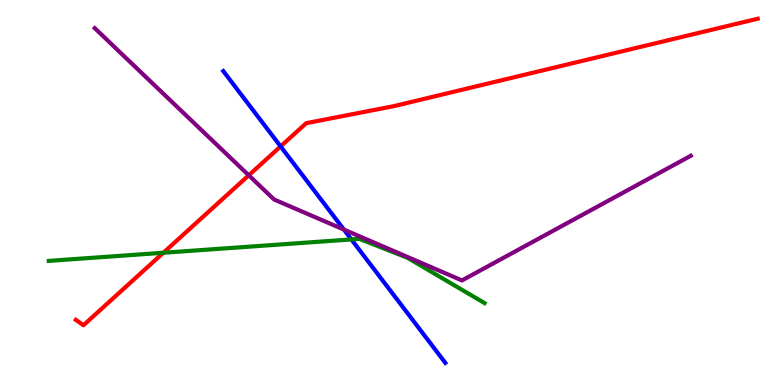[{'lines': ['blue', 'red'], 'intersections': [{'x': 3.62, 'y': 6.2}]}, {'lines': ['green', 'red'], 'intersections': [{'x': 2.11, 'y': 3.43}]}, {'lines': ['purple', 'red'], 'intersections': [{'x': 3.21, 'y': 5.45}]}, {'lines': ['blue', 'green'], 'intersections': [{'x': 4.53, 'y': 3.78}]}, {'lines': ['blue', 'purple'], 'intersections': [{'x': 4.44, 'y': 4.04}]}, {'lines': ['green', 'purple'], 'intersections': []}]